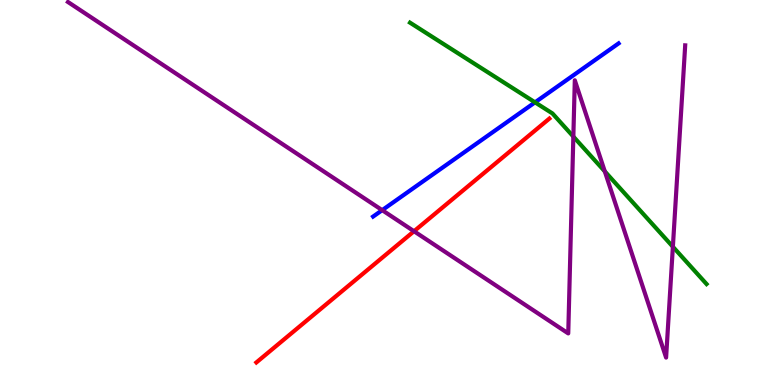[{'lines': ['blue', 'red'], 'intersections': []}, {'lines': ['green', 'red'], 'intersections': []}, {'lines': ['purple', 'red'], 'intersections': [{'x': 5.34, 'y': 3.99}]}, {'lines': ['blue', 'green'], 'intersections': [{'x': 6.9, 'y': 7.34}]}, {'lines': ['blue', 'purple'], 'intersections': [{'x': 4.93, 'y': 4.54}]}, {'lines': ['green', 'purple'], 'intersections': [{'x': 7.4, 'y': 6.45}, {'x': 7.8, 'y': 5.55}, {'x': 8.68, 'y': 3.59}]}]